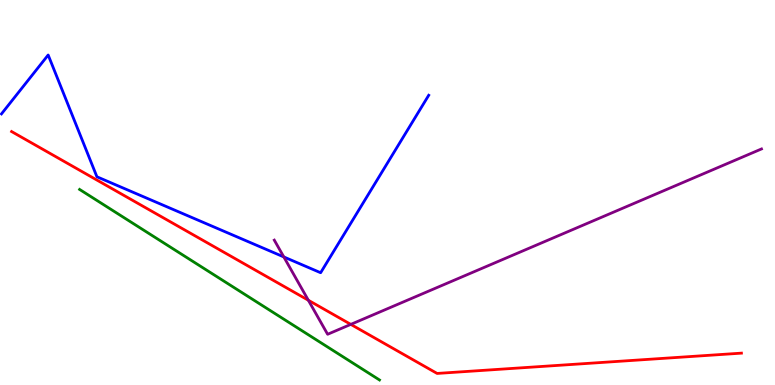[{'lines': ['blue', 'red'], 'intersections': []}, {'lines': ['green', 'red'], 'intersections': []}, {'lines': ['purple', 'red'], 'intersections': [{'x': 3.98, 'y': 2.2}, {'x': 4.53, 'y': 1.57}]}, {'lines': ['blue', 'green'], 'intersections': []}, {'lines': ['blue', 'purple'], 'intersections': [{'x': 3.66, 'y': 3.33}]}, {'lines': ['green', 'purple'], 'intersections': []}]